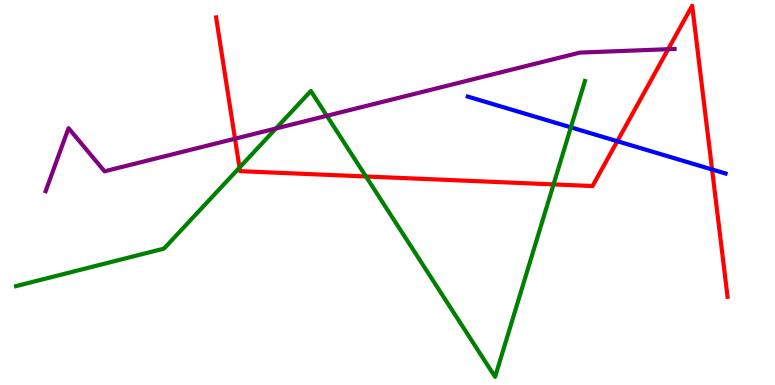[{'lines': ['blue', 'red'], 'intersections': [{'x': 7.97, 'y': 6.33}, {'x': 9.19, 'y': 5.6}]}, {'lines': ['green', 'red'], 'intersections': [{'x': 3.09, 'y': 5.65}, {'x': 4.72, 'y': 5.42}, {'x': 7.14, 'y': 5.21}]}, {'lines': ['purple', 'red'], 'intersections': [{'x': 3.03, 'y': 6.4}, {'x': 8.62, 'y': 8.72}]}, {'lines': ['blue', 'green'], 'intersections': [{'x': 7.37, 'y': 6.69}]}, {'lines': ['blue', 'purple'], 'intersections': []}, {'lines': ['green', 'purple'], 'intersections': [{'x': 3.56, 'y': 6.66}, {'x': 4.22, 'y': 6.99}]}]